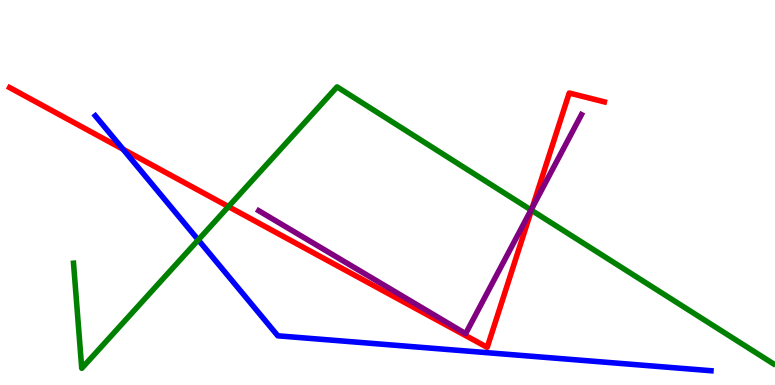[{'lines': ['blue', 'red'], 'intersections': [{'x': 1.59, 'y': 6.12}]}, {'lines': ['green', 'red'], 'intersections': [{'x': 2.95, 'y': 4.63}, {'x': 6.86, 'y': 4.54}]}, {'lines': ['purple', 'red'], 'intersections': [{'x': 6.87, 'y': 4.61}]}, {'lines': ['blue', 'green'], 'intersections': [{'x': 2.56, 'y': 3.77}]}, {'lines': ['blue', 'purple'], 'intersections': []}, {'lines': ['green', 'purple'], 'intersections': [{'x': 6.85, 'y': 4.55}]}]